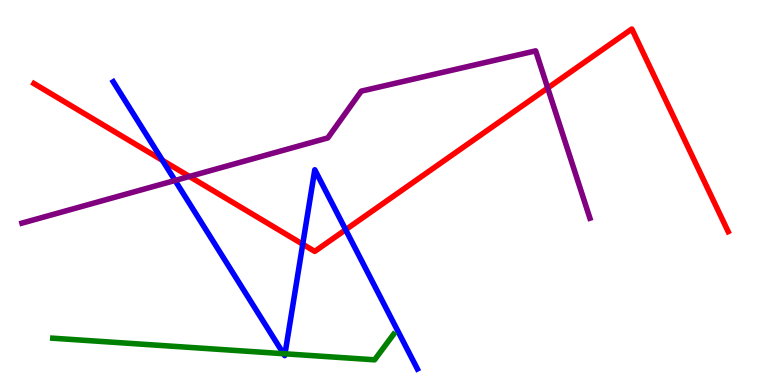[{'lines': ['blue', 'red'], 'intersections': [{'x': 2.1, 'y': 5.84}, {'x': 3.91, 'y': 3.66}, {'x': 4.46, 'y': 4.03}]}, {'lines': ['green', 'red'], 'intersections': []}, {'lines': ['purple', 'red'], 'intersections': [{'x': 2.44, 'y': 5.42}, {'x': 7.07, 'y': 7.71}]}, {'lines': ['blue', 'green'], 'intersections': [{'x': 3.66, 'y': 0.813}, {'x': 3.68, 'y': 0.81}]}, {'lines': ['blue', 'purple'], 'intersections': [{'x': 2.26, 'y': 5.31}]}, {'lines': ['green', 'purple'], 'intersections': []}]